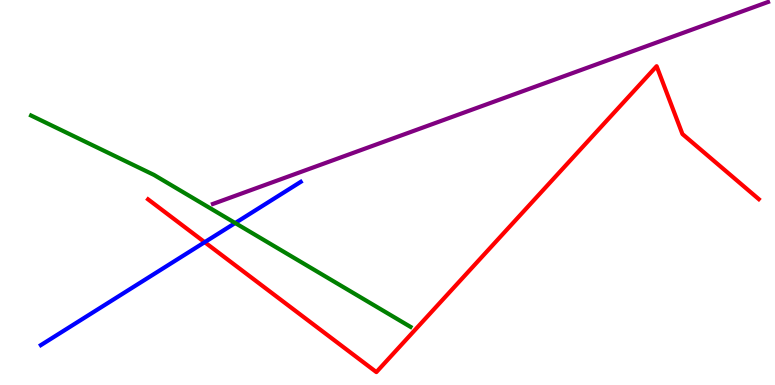[{'lines': ['blue', 'red'], 'intersections': [{'x': 2.64, 'y': 3.71}]}, {'lines': ['green', 'red'], 'intersections': []}, {'lines': ['purple', 'red'], 'intersections': []}, {'lines': ['blue', 'green'], 'intersections': [{'x': 3.03, 'y': 4.21}]}, {'lines': ['blue', 'purple'], 'intersections': []}, {'lines': ['green', 'purple'], 'intersections': []}]